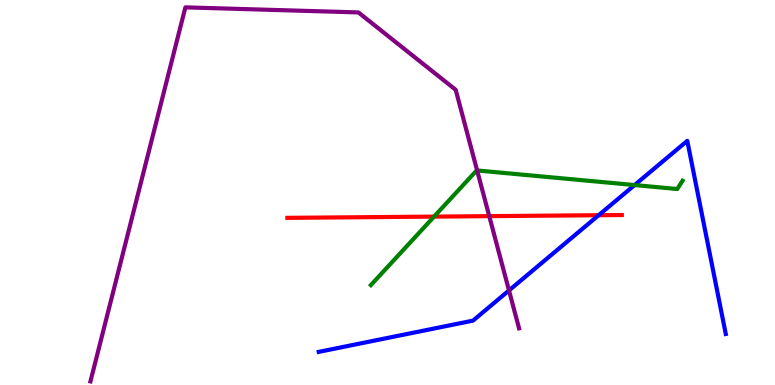[{'lines': ['blue', 'red'], 'intersections': [{'x': 7.72, 'y': 4.41}]}, {'lines': ['green', 'red'], 'intersections': [{'x': 5.6, 'y': 4.37}]}, {'lines': ['purple', 'red'], 'intersections': [{'x': 6.31, 'y': 4.39}]}, {'lines': ['blue', 'green'], 'intersections': [{'x': 8.19, 'y': 5.19}]}, {'lines': ['blue', 'purple'], 'intersections': [{'x': 6.57, 'y': 2.46}]}, {'lines': ['green', 'purple'], 'intersections': [{'x': 6.16, 'y': 5.57}]}]